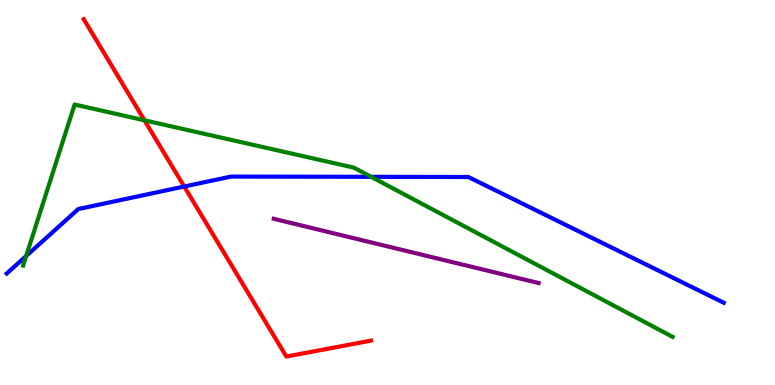[{'lines': ['blue', 'red'], 'intersections': [{'x': 2.38, 'y': 5.16}]}, {'lines': ['green', 'red'], 'intersections': [{'x': 1.86, 'y': 6.88}]}, {'lines': ['purple', 'red'], 'intersections': []}, {'lines': ['blue', 'green'], 'intersections': [{'x': 0.338, 'y': 3.35}, {'x': 4.79, 'y': 5.41}]}, {'lines': ['blue', 'purple'], 'intersections': []}, {'lines': ['green', 'purple'], 'intersections': []}]